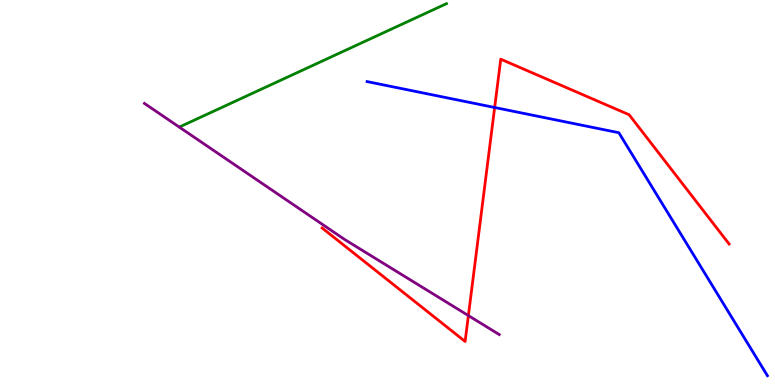[{'lines': ['blue', 'red'], 'intersections': [{'x': 6.38, 'y': 7.21}]}, {'lines': ['green', 'red'], 'intersections': []}, {'lines': ['purple', 'red'], 'intersections': [{'x': 6.04, 'y': 1.8}]}, {'lines': ['blue', 'green'], 'intersections': []}, {'lines': ['blue', 'purple'], 'intersections': []}, {'lines': ['green', 'purple'], 'intersections': []}]